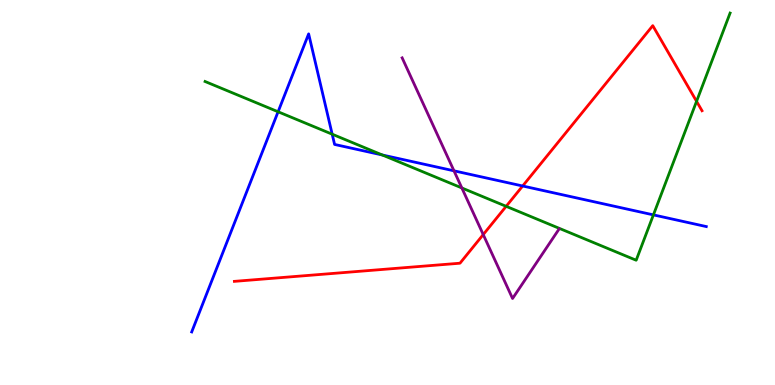[{'lines': ['blue', 'red'], 'intersections': [{'x': 6.74, 'y': 5.17}]}, {'lines': ['green', 'red'], 'intersections': [{'x': 6.53, 'y': 4.64}, {'x': 8.99, 'y': 7.37}]}, {'lines': ['purple', 'red'], 'intersections': [{'x': 6.24, 'y': 3.91}]}, {'lines': ['blue', 'green'], 'intersections': [{'x': 3.59, 'y': 7.1}, {'x': 4.29, 'y': 6.51}, {'x': 4.93, 'y': 5.97}, {'x': 8.43, 'y': 4.42}]}, {'lines': ['blue', 'purple'], 'intersections': [{'x': 5.86, 'y': 5.56}]}, {'lines': ['green', 'purple'], 'intersections': [{'x': 5.96, 'y': 5.12}]}]